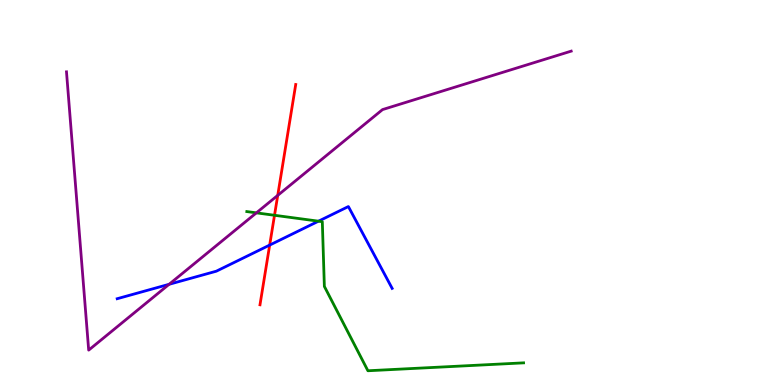[{'lines': ['blue', 'red'], 'intersections': [{'x': 3.48, 'y': 3.63}]}, {'lines': ['green', 'red'], 'intersections': [{'x': 3.54, 'y': 4.41}]}, {'lines': ['purple', 'red'], 'intersections': [{'x': 3.58, 'y': 4.93}]}, {'lines': ['blue', 'green'], 'intersections': [{'x': 4.11, 'y': 4.26}]}, {'lines': ['blue', 'purple'], 'intersections': [{'x': 2.18, 'y': 2.62}]}, {'lines': ['green', 'purple'], 'intersections': [{'x': 3.31, 'y': 4.47}]}]